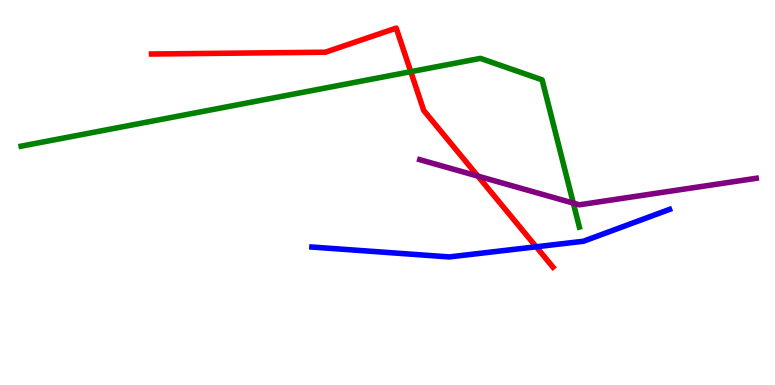[{'lines': ['blue', 'red'], 'intersections': [{'x': 6.92, 'y': 3.59}]}, {'lines': ['green', 'red'], 'intersections': [{'x': 5.3, 'y': 8.14}]}, {'lines': ['purple', 'red'], 'intersections': [{'x': 6.17, 'y': 5.43}]}, {'lines': ['blue', 'green'], 'intersections': []}, {'lines': ['blue', 'purple'], 'intersections': []}, {'lines': ['green', 'purple'], 'intersections': [{'x': 7.4, 'y': 4.72}]}]